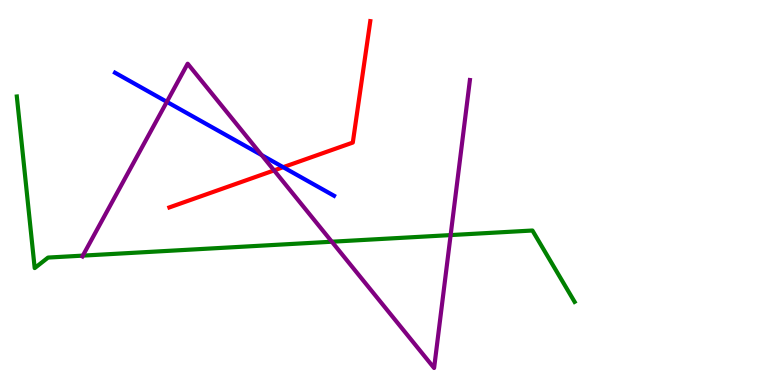[{'lines': ['blue', 'red'], 'intersections': [{'x': 3.65, 'y': 5.66}]}, {'lines': ['green', 'red'], 'intersections': []}, {'lines': ['purple', 'red'], 'intersections': [{'x': 3.54, 'y': 5.57}]}, {'lines': ['blue', 'green'], 'intersections': []}, {'lines': ['blue', 'purple'], 'intersections': [{'x': 2.15, 'y': 7.36}, {'x': 3.38, 'y': 5.97}]}, {'lines': ['green', 'purple'], 'intersections': [{'x': 1.07, 'y': 3.36}, {'x': 4.28, 'y': 3.72}, {'x': 5.81, 'y': 3.89}]}]